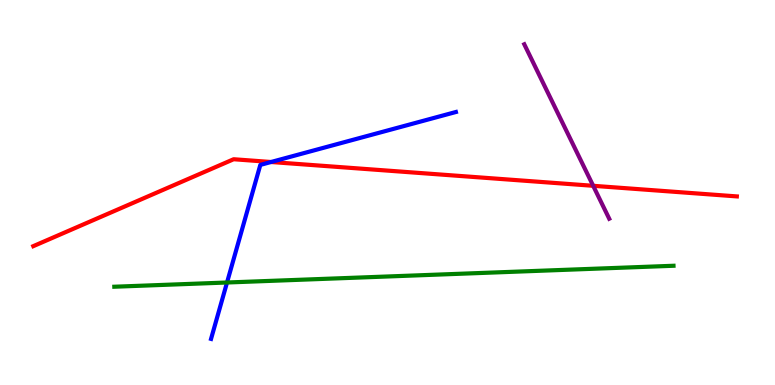[{'lines': ['blue', 'red'], 'intersections': [{'x': 3.5, 'y': 5.79}]}, {'lines': ['green', 'red'], 'intersections': []}, {'lines': ['purple', 'red'], 'intersections': [{'x': 7.65, 'y': 5.17}]}, {'lines': ['blue', 'green'], 'intersections': [{'x': 2.93, 'y': 2.66}]}, {'lines': ['blue', 'purple'], 'intersections': []}, {'lines': ['green', 'purple'], 'intersections': []}]